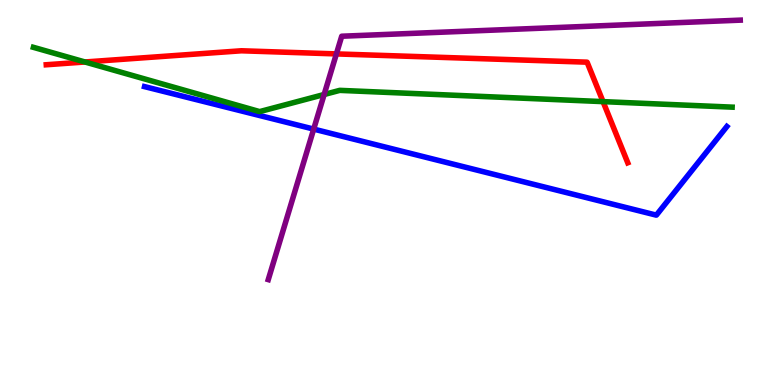[{'lines': ['blue', 'red'], 'intersections': []}, {'lines': ['green', 'red'], 'intersections': [{'x': 1.1, 'y': 8.39}, {'x': 7.78, 'y': 7.36}]}, {'lines': ['purple', 'red'], 'intersections': [{'x': 4.34, 'y': 8.6}]}, {'lines': ['blue', 'green'], 'intersections': []}, {'lines': ['blue', 'purple'], 'intersections': [{'x': 4.05, 'y': 6.65}]}, {'lines': ['green', 'purple'], 'intersections': [{'x': 4.18, 'y': 7.55}]}]